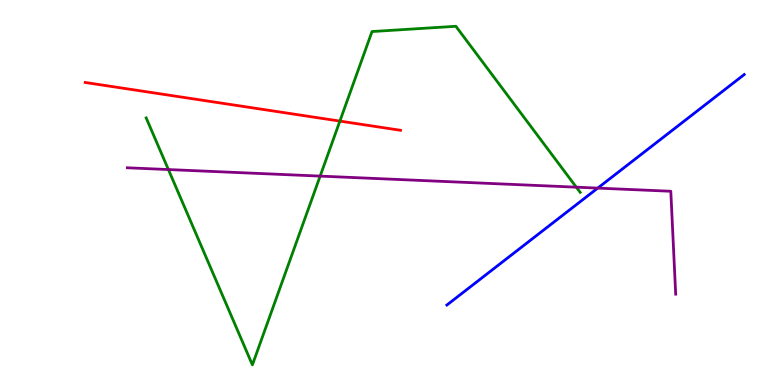[{'lines': ['blue', 'red'], 'intersections': []}, {'lines': ['green', 'red'], 'intersections': [{'x': 4.39, 'y': 6.85}]}, {'lines': ['purple', 'red'], 'intersections': []}, {'lines': ['blue', 'green'], 'intersections': []}, {'lines': ['blue', 'purple'], 'intersections': [{'x': 7.71, 'y': 5.11}]}, {'lines': ['green', 'purple'], 'intersections': [{'x': 2.17, 'y': 5.6}, {'x': 4.13, 'y': 5.43}, {'x': 7.44, 'y': 5.14}]}]